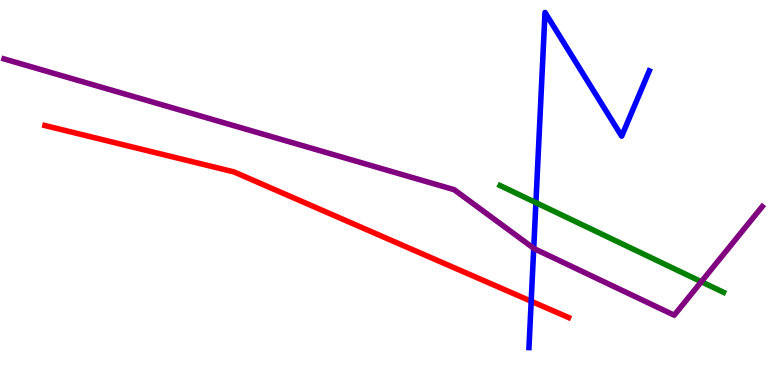[{'lines': ['blue', 'red'], 'intersections': [{'x': 6.85, 'y': 2.18}]}, {'lines': ['green', 'red'], 'intersections': []}, {'lines': ['purple', 'red'], 'intersections': []}, {'lines': ['blue', 'green'], 'intersections': [{'x': 6.91, 'y': 4.74}]}, {'lines': ['blue', 'purple'], 'intersections': [{'x': 6.89, 'y': 3.55}]}, {'lines': ['green', 'purple'], 'intersections': [{'x': 9.05, 'y': 2.68}]}]